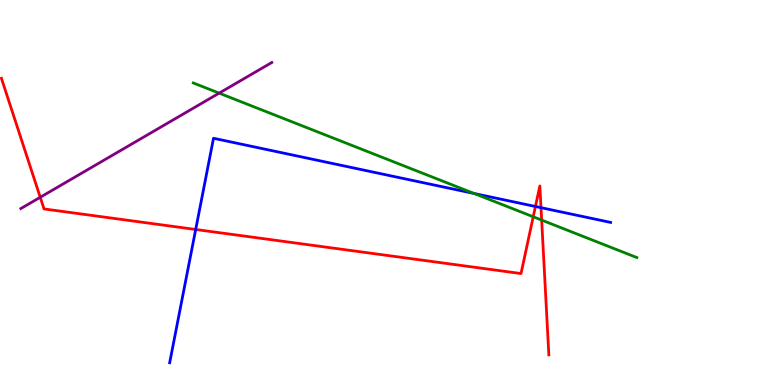[{'lines': ['blue', 'red'], 'intersections': [{'x': 2.53, 'y': 4.04}, {'x': 6.91, 'y': 4.64}, {'x': 6.98, 'y': 4.61}]}, {'lines': ['green', 'red'], 'intersections': [{'x': 6.88, 'y': 4.37}, {'x': 6.99, 'y': 4.28}]}, {'lines': ['purple', 'red'], 'intersections': [{'x': 0.519, 'y': 4.88}]}, {'lines': ['blue', 'green'], 'intersections': [{'x': 6.12, 'y': 4.97}]}, {'lines': ['blue', 'purple'], 'intersections': []}, {'lines': ['green', 'purple'], 'intersections': [{'x': 2.83, 'y': 7.58}]}]